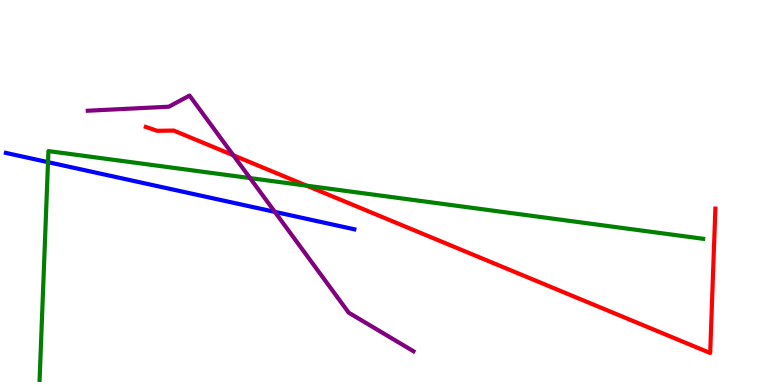[{'lines': ['blue', 'red'], 'intersections': []}, {'lines': ['green', 'red'], 'intersections': [{'x': 3.96, 'y': 5.18}]}, {'lines': ['purple', 'red'], 'intersections': [{'x': 3.01, 'y': 5.97}]}, {'lines': ['blue', 'green'], 'intersections': [{'x': 0.62, 'y': 5.79}]}, {'lines': ['blue', 'purple'], 'intersections': [{'x': 3.55, 'y': 4.5}]}, {'lines': ['green', 'purple'], 'intersections': [{'x': 3.23, 'y': 5.37}]}]